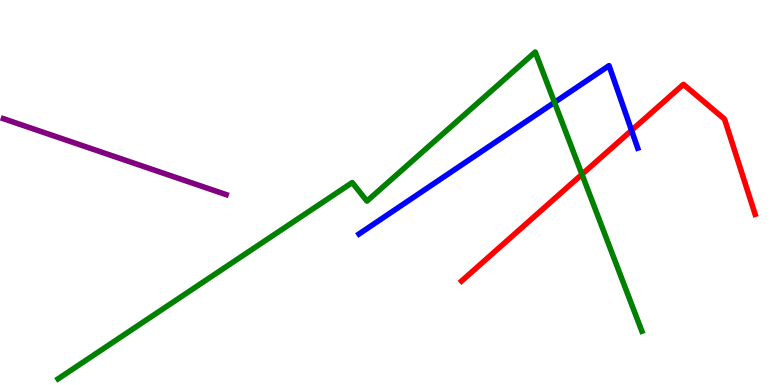[{'lines': ['blue', 'red'], 'intersections': [{'x': 8.15, 'y': 6.61}]}, {'lines': ['green', 'red'], 'intersections': [{'x': 7.51, 'y': 5.47}]}, {'lines': ['purple', 'red'], 'intersections': []}, {'lines': ['blue', 'green'], 'intersections': [{'x': 7.15, 'y': 7.34}]}, {'lines': ['blue', 'purple'], 'intersections': []}, {'lines': ['green', 'purple'], 'intersections': []}]